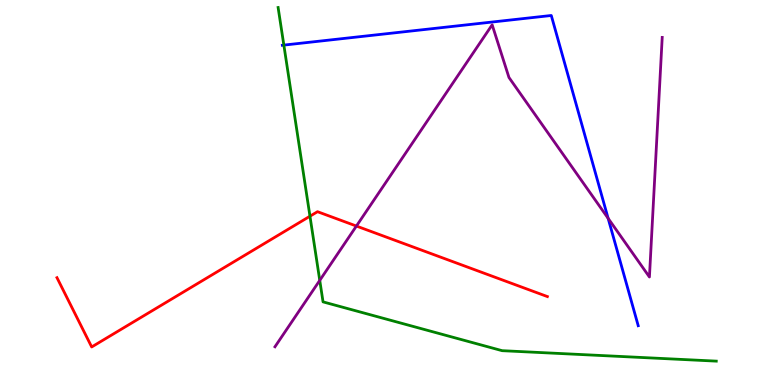[{'lines': ['blue', 'red'], 'intersections': []}, {'lines': ['green', 'red'], 'intersections': [{'x': 4.0, 'y': 4.38}]}, {'lines': ['purple', 'red'], 'intersections': [{'x': 4.6, 'y': 4.13}]}, {'lines': ['blue', 'green'], 'intersections': [{'x': 3.66, 'y': 8.83}]}, {'lines': ['blue', 'purple'], 'intersections': [{'x': 7.85, 'y': 4.33}]}, {'lines': ['green', 'purple'], 'intersections': [{'x': 4.13, 'y': 2.72}]}]